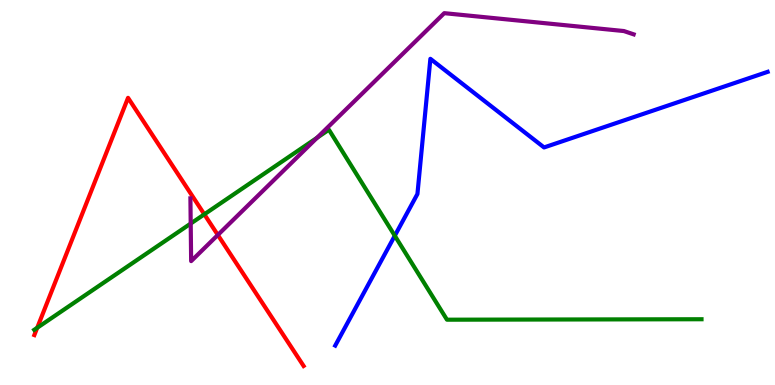[{'lines': ['blue', 'red'], 'intersections': []}, {'lines': ['green', 'red'], 'intersections': [{'x': 0.48, 'y': 1.49}, {'x': 2.64, 'y': 4.43}]}, {'lines': ['purple', 'red'], 'intersections': [{'x': 2.81, 'y': 3.9}]}, {'lines': ['blue', 'green'], 'intersections': [{'x': 5.09, 'y': 3.88}]}, {'lines': ['blue', 'purple'], 'intersections': []}, {'lines': ['green', 'purple'], 'intersections': [{'x': 2.46, 'y': 4.19}, {'x': 4.09, 'y': 6.42}]}]